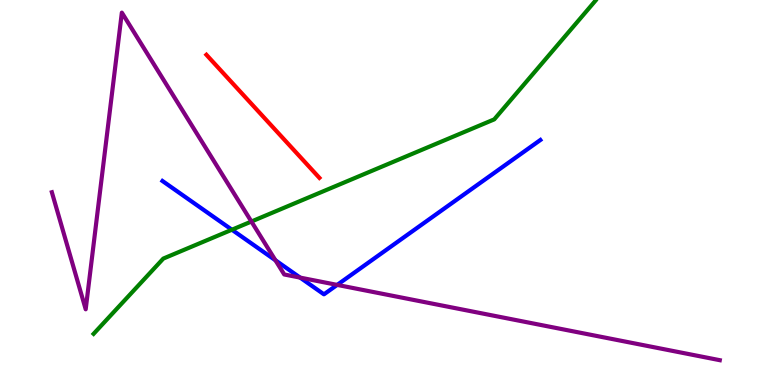[{'lines': ['blue', 'red'], 'intersections': []}, {'lines': ['green', 'red'], 'intersections': []}, {'lines': ['purple', 'red'], 'intersections': []}, {'lines': ['blue', 'green'], 'intersections': [{'x': 2.99, 'y': 4.03}]}, {'lines': ['blue', 'purple'], 'intersections': [{'x': 3.55, 'y': 3.24}, {'x': 3.87, 'y': 2.79}, {'x': 4.35, 'y': 2.6}]}, {'lines': ['green', 'purple'], 'intersections': [{'x': 3.24, 'y': 4.25}]}]